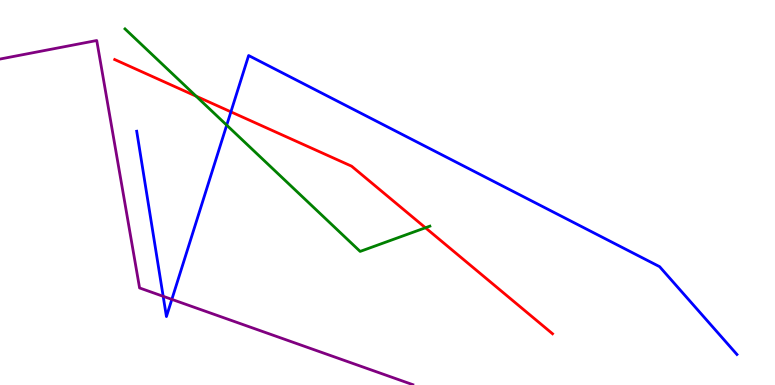[{'lines': ['blue', 'red'], 'intersections': [{'x': 2.98, 'y': 7.09}]}, {'lines': ['green', 'red'], 'intersections': [{'x': 2.53, 'y': 7.5}, {'x': 5.49, 'y': 4.08}]}, {'lines': ['purple', 'red'], 'intersections': []}, {'lines': ['blue', 'green'], 'intersections': [{'x': 2.93, 'y': 6.75}]}, {'lines': ['blue', 'purple'], 'intersections': [{'x': 2.11, 'y': 2.3}, {'x': 2.22, 'y': 2.22}]}, {'lines': ['green', 'purple'], 'intersections': []}]